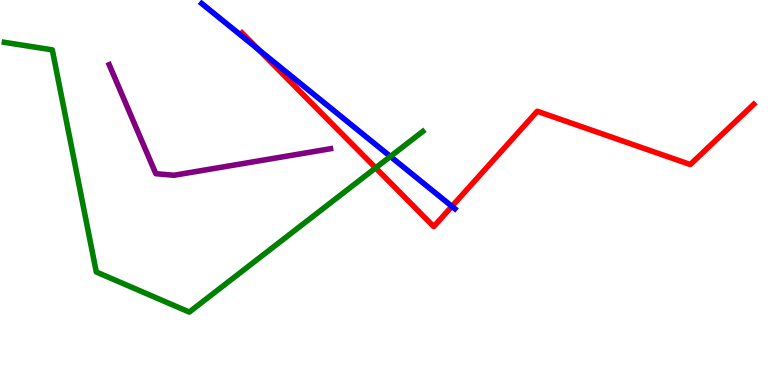[{'lines': ['blue', 'red'], 'intersections': [{'x': 3.34, 'y': 8.71}, {'x': 5.83, 'y': 4.64}]}, {'lines': ['green', 'red'], 'intersections': [{'x': 4.85, 'y': 5.64}]}, {'lines': ['purple', 'red'], 'intersections': []}, {'lines': ['blue', 'green'], 'intersections': [{'x': 5.04, 'y': 5.94}]}, {'lines': ['blue', 'purple'], 'intersections': []}, {'lines': ['green', 'purple'], 'intersections': []}]